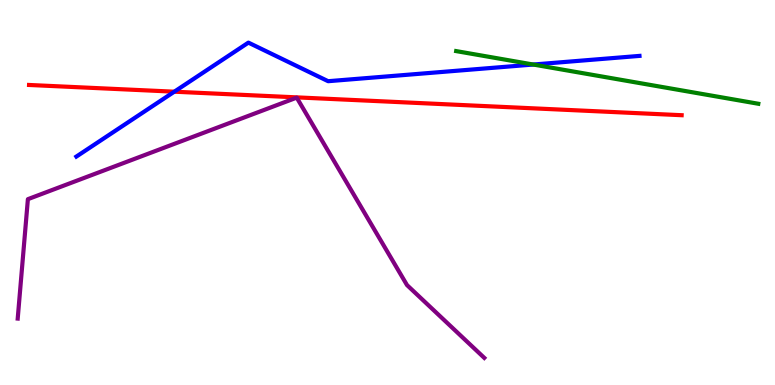[{'lines': ['blue', 'red'], 'intersections': [{'x': 2.25, 'y': 7.62}]}, {'lines': ['green', 'red'], 'intersections': []}, {'lines': ['purple', 'red'], 'intersections': []}, {'lines': ['blue', 'green'], 'intersections': [{'x': 6.88, 'y': 8.32}]}, {'lines': ['blue', 'purple'], 'intersections': []}, {'lines': ['green', 'purple'], 'intersections': []}]